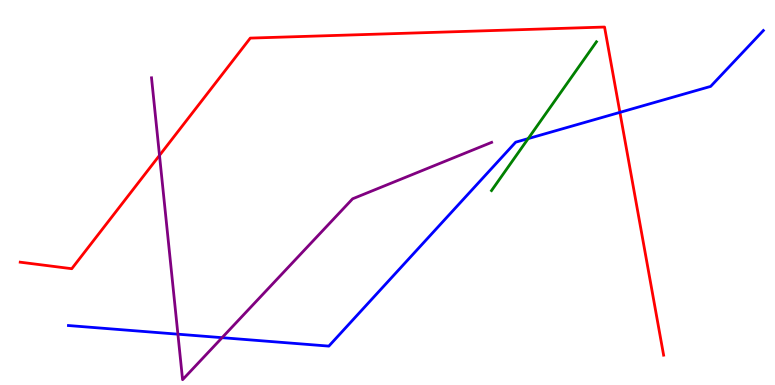[{'lines': ['blue', 'red'], 'intersections': [{'x': 8.0, 'y': 7.08}]}, {'lines': ['green', 'red'], 'intersections': []}, {'lines': ['purple', 'red'], 'intersections': [{'x': 2.06, 'y': 5.96}]}, {'lines': ['blue', 'green'], 'intersections': [{'x': 6.82, 'y': 6.4}]}, {'lines': ['blue', 'purple'], 'intersections': [{'x': 2.3, 'y': 1.32}, {'x': 2.87, 'y': 1.23}]}, {'lines': ['green', 'purple'], 'intersections': []}]